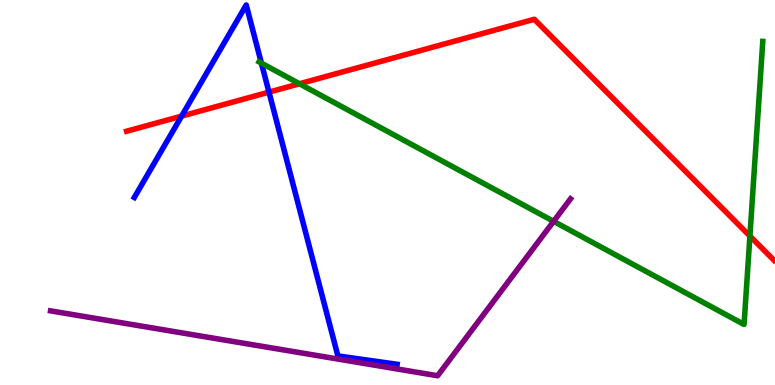[{'lines': ['blue', 'red'], 'intersections': [{'x': 2.34, 'y': 6.98}, {'x': 3.47, 'y': 7.61}]}, {'lines': ['green', 'red'], 'intersections': [{'x': 3.86, 'y': 7.82}, {'x': 9.68, 'y': 3.87}]}, {'lines': ['purple', 'red'], 'intersections': []}, {'lines': ['blue', 'green'], 'intersections': [{'x': 3.37, 'y': 8.36}]}, {'lines': ['blue', 'purple'], 'intersections': []}, {'lines': ['green', 'purple'], 'intersections': [{'x': 7.14, 'y': 4.25}]}]